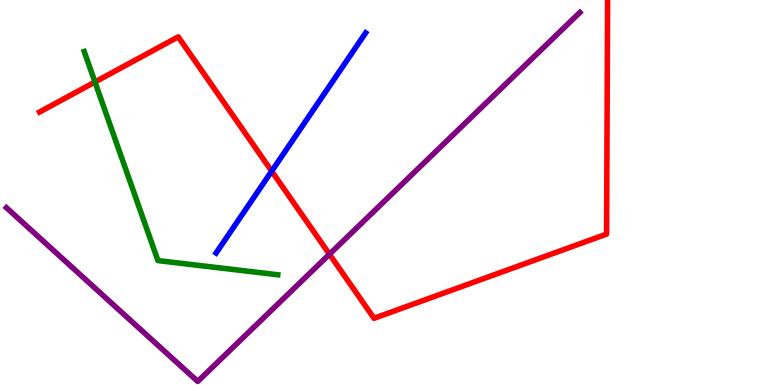[{'lines': ['blue', 'red'], 'intersections': [{'x': 3.51, 'y': 5.55}]}, {'lines': ['green', 'red'], 'intersections': [{'x': 1.23, 'y': 7.87}]}, {'lines': ['purple', 'red'], 'intersections': [{'x': 4.25, 'y': 3.4}]}, {'lines': ['blue', 'green'], 'intersections': []}, {'lines': ['blue', 'purple'], 'intersections': []}, {'lines': ['green', 'purple'], 'intersections': []}]